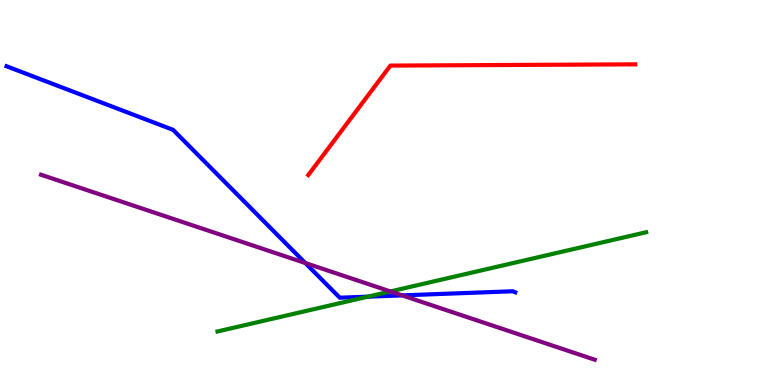[{'lines': ['blue', 'red'], 'intersections': []}, {'lines': ['green', 'red'], 'intersections': []}, {'lines': ['purple', 'red'], 'intersections': []}, {'lines': ['blue', 'green'], 'intersections': [{'x': 4.75, 'y': 2.29}]}, {'lines': ['blue', 'purple'], 'intersections': [{'x': 3.94, 'y': 3.17}, {'x': 5.19, 'y': 2.33}]}, {'lines': ['green', 'purple'], 'intersections': [{'x': 5.04, 'y': 2.43}]}]